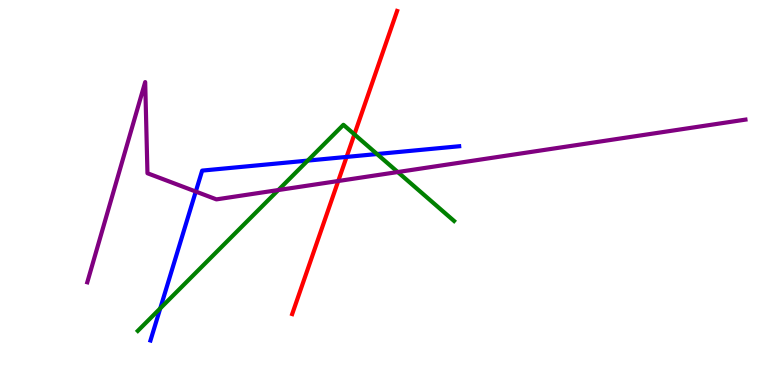[{'lines': ['blue', 'red'], 'intersections': [{'x': 4.47, 'y': 5.92}]}, {'lines': ['green', 'red'], 'intersections': [{'x': 4.57, 'y': 6.51}]}, {'lines': ['purple', 'red'], 'intersections': [{'x': 4.36, 'y': 5.3}]}, {'lines': ['blue', 'green'], 'intersections': [{'x': 2.07, 'y': 1.99}, {'x': 3.97, 'y': 5.83}, {'x': 4.87, 'y': 6.0}]}, {'lines': ['blue', 'purple'], 'intersections': [{'x': 2.53, 'y': 5.02}]}, {'lines': ['green', 'purple'], 'intersections': [{'x': 3.59, 'y': 5.06}, {'x': 5.13, 'y': 5.53}]}]